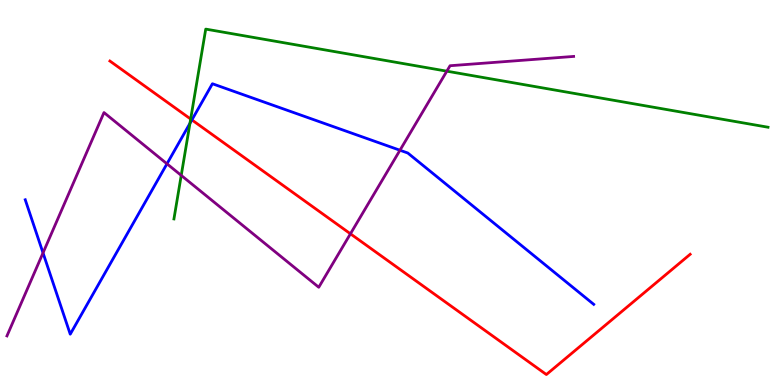[{'lines': ['blue', 'red'], 'intersections': [{'x': 2.48, 'y': 6.89}]}, {'lines': ['green', 'red'], 'intersections': [{'x': 2.46, 'y': 6.91}]}, {'lines': ['purple', 'red'], 'intersections': [{'x': 4.52, 'y': 3.93}]}, {'lines': ['blue', 'green'], 'intersections': [{'x': 2.45, 'y': 6.8}]}, {'lines': ['blue', 'purple'], 'intersections': [{'x': 0.555, 'y': 3.43}, {'x': 2.15, 'y': 5.75}, {'x': 5.16, 'y': 6.1}]}, {'lines': ['green', 'purple'], 'intersections': [{'x': 2.34, 'y': 5.44}, {'x': 5.77, 'y': 8.15}]}]